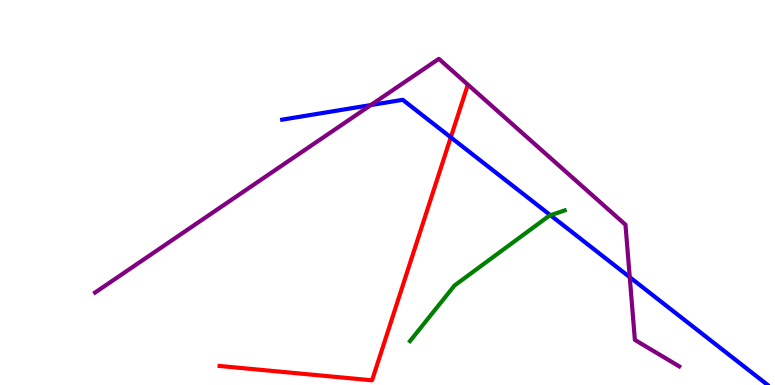[{'lines': ['blue', 'red'], 'intersections': [{'x': 5.82, 'y': 6.43}]}, {'lines': ['green', 'red'], 'intersections': []}, {'lines': ['purple', 'red'], 'intersections': []}, {'lines': ['blue', 'green'], 'intersections': [{'x': 7.1, 'y': 4.41}]}, {'lines': ['blue', 'purple'], 'intersections': [{'x': 4.79, 'y': 7.27}, {'x': 8.13, 'y': 2.8}]}, {'lines': ['green', 'purple'], 'intersections': []}]